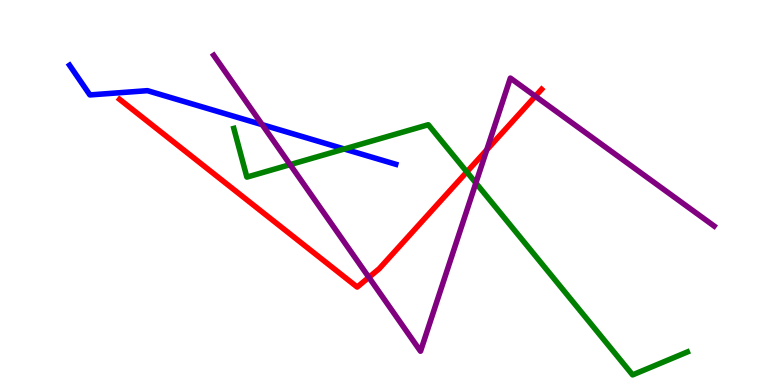[{'lines': ['blue', 'red'], 'intersections': []}, {'lines': ['green', 'red'], 'intersections': [{'x': 6.02, 'y': 5.53}]}, {'lines': ['purple', 'red'], 'intersections': [{'x': 4.76, 'y': 2.8}, {'x': 6.28, 'y': 6.11}, {'x': 6.91, 'y': 7.5}]}, {'lines': ['blue', 'green'], 'intersections': [{'x': 4.44, 'y': 6.13}]}, {'lines': ['blue', 'purple'], 'intersections': [{'x': 3.38, 'y': 6.76}]}, {'lines': ['green', 'purple'], 'intersections': [{'x': 3.74, 'y': 5.72}, {'x': 6.14, 'y': 5.25}]}]